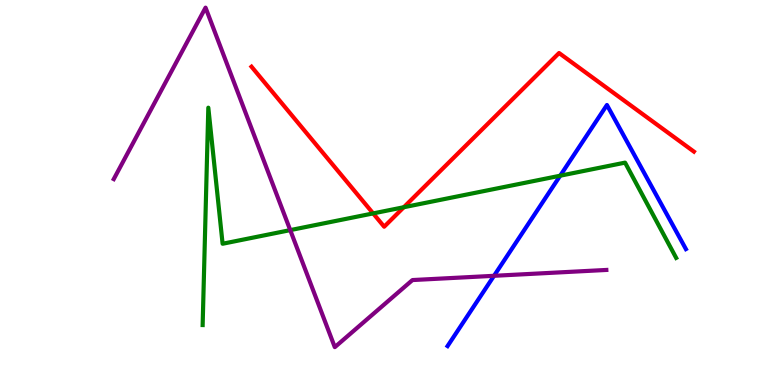[{'lines': ['blue', 'red'], 'intersections': []}, {'lines': ['green', 'red'], 'intersections': [{'x': 4.81, 'y': 4.46}, {'x': 5.21, 'y': 4.62}]}, {'lines': ['purple', 'red'], 'intersections': []}, {'lines': ['blue', 'green'], 'intersections': [{'x': 7.23, 'y': 5.44}]}, {'lines': ['blue', 'purple'], 'intersections': [{'x': 6.37, 'y': 2.84}]}, {'lines': ['green', 'purple'], 'intersections': [{'x': 3.75, 'y': 4.02}]}]